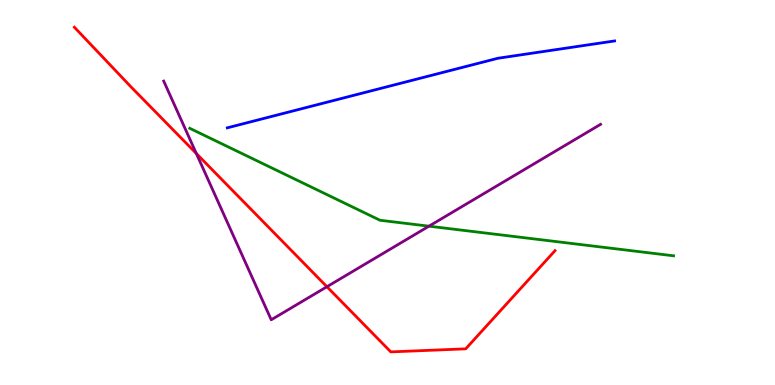[{'lines': ['blue', 'red'], 'intersections': []}, {'lines': ['green', 'red'], 'intersections': []}, {'lines': ['purple', 'red'], 'intersections': [{'x': 2.53, 'y': 6.01}, {'x': 4.22, 'y': 2.55}]}, {'lines': ['blue', 'green'], 'intersections': []}, {'lines': ['blue', 'purple'], 'intersections': []}, {'lines': ['green', 'purple'], 'intersections': [{'x': 5.53, 'y': 4.13}]}]